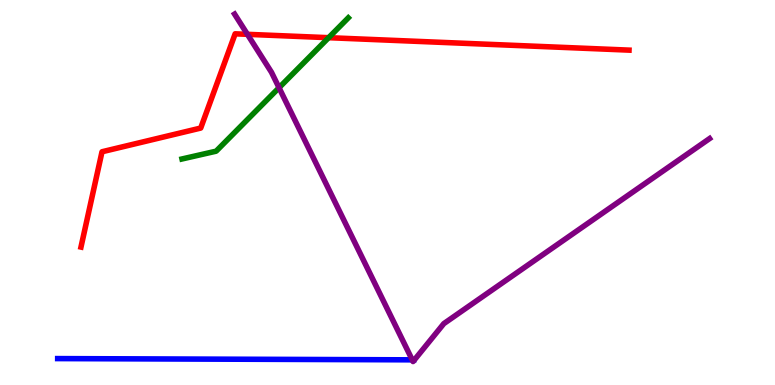[{'lines': ['blue', 'red'], 'intersections': []}, {'lines': ['green', 'red'], 'intersections': [{'x': 4.24, 'y': 9.02}]}, {'lines': ['purple', 'red'], 'intersections': [{'x': 3.19, 'y': 9.11}]}, {'lines': ['blue', 'green'], 'intersections': []}, {'lines': ['blue', 'purple'], 'intersections': [{'x': 5.32, 'y': 0.654}]}, {'lines': ['green', 'purple'], 'intersections': [{'x': 3.6, 'y': 7.72}]}]